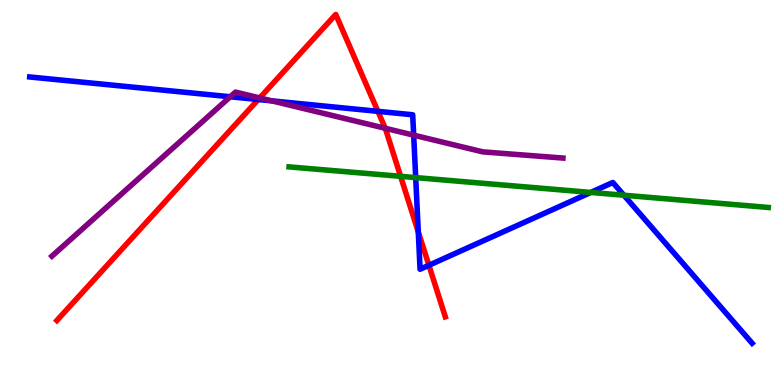[{'lines': ['blue', 'red'], 'intersections': [{'x': 3.33, 'y': 7.41}, {'x': 4.88, 'y': 7.11}, {'x': 5.4, 'y': 3.98}, {'x': 5.53, 'y': 3.11}]}, {'lines': ['green', 'red'], 'intersections': [{'x': 5.17, 'y': 5.42}]}, {'lines': ['purple', 'red'], 'intersections': [{'x': 3.35, 'y': 7.46}, {'x': 4.97, 'y': 6.67}]}, {'lines': ['blue', 'green'], 'intersections': [{'x': 5.36, 'y': 5.39}, {'x': 7.62, 'y': 5.0}, {'x': 8.05, 'y': 4.93}]}, {'lines': ['blue', 'purple'], 'intersections': [{'x': 2.97, 'y': 7.49}, {'x': 3.51, 'y': 7.38}, {'x': 5.34, 'y': 6.49}]}, {'lines': ['green', 'purple'], 'intersections': []}]